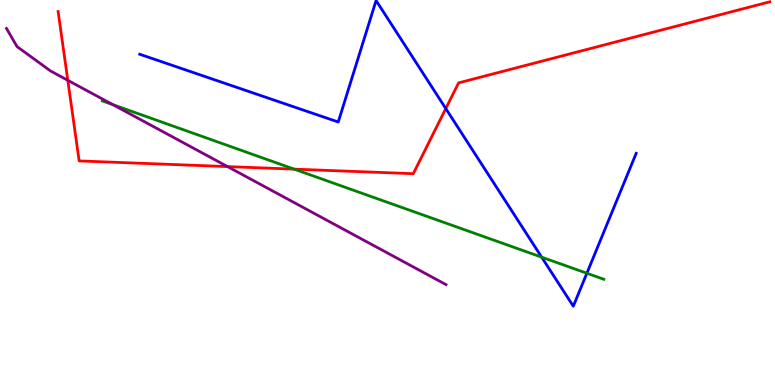[{'lines': ['blue', 'red'], 'intersections': [{'x': 5.75, 'y': 7.18}]}, {'lines': ['green', 'red'], 'intersections': [{'x': 3.8, 'y': 5.61}]}, {'lines': ['purple', 'red'], 'intersections': [{'x': 0.875, 'y': 7.91}, {'x': 2.94, 'y': 5.67}]}, {'lines': ['blue', 'green'], 'intersections': [{'x': 6.99, 'y': 3.32}, {'x': 7.57, 'y': 2.9}]}, {'lines': ['blue', 'purple'], 'intersections': []}, {'lines': ['green', 'purple'], 'intersections': [{'x': 1.46, 'y': 7.28}]}]